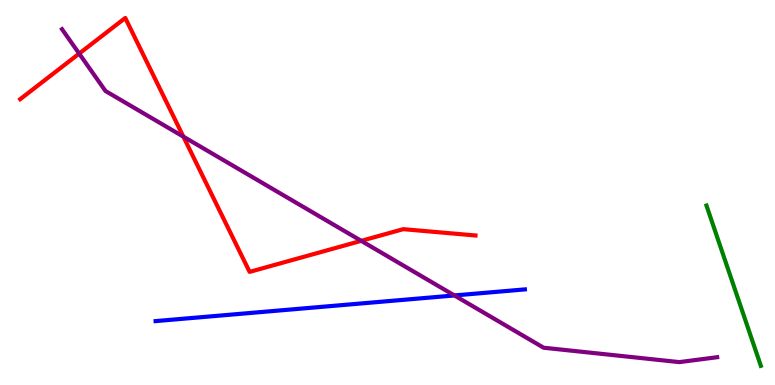[{'lines': ['blue', 'red'], 'intersections': []}, {'lines': ['green', 'red'], 'intersections': []}, {'lines': ['purple', 'red'], 'intersections': [{'x': 1.02, 'y': 8.61}, {'x': 2.37, 'y': 6.45}, {'x': 4.66, 'y': 3.74}]}, {'lines': ['blue', 'green'], 'intersections': []}, {'lines': ['blue', 'purple'], 'intersections': [{'x': 5.86, 'y': 2.33}]}, {'lines': ['green', 'purple'], 'intersections': []}]